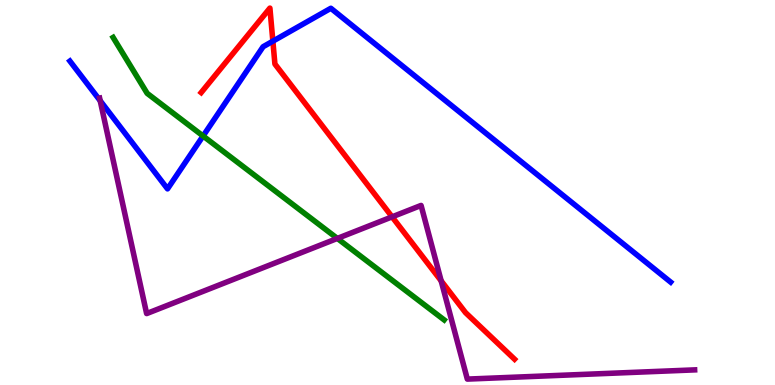[{'lines': ['blue', 'red'], 'intersections': [{'x': 3.52, 'y': 8.93}]}, {'lines': ['green', 'red'], 'intersections': []}, {'lines': ['purple', 'red'], 'intersections': [{'x': 5.06, 'y': 4.37}, {'x': 5.69, 'y': 2.71}]}, {'lines': ['blue', 'green'], 'intersections': [{'x': 2.62, 'y': 6.47}]}, {'lines': ['blue', 'purple'], 'intersections': [{'x': 1.29, 'y': 7.38}]}, {'lines': ['green', 'purple'], 'intersections': [{'x': 4.35, 'y': 3.81}]}]